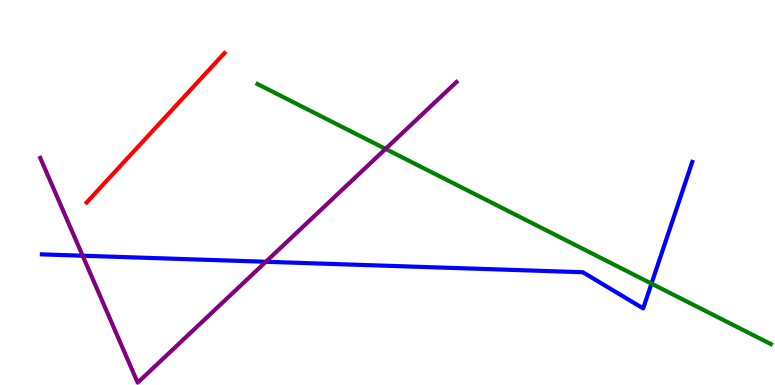[{'lines': ['blue', 'red'], 'intersections': []}, {'lines': ['green', 'red'], 'intersections': []}, {'lines': ['purple', 'red'], 'intersections': []}, {'lines': ['blue', 'green'], 'intersections': [{'x': 8.41, 'y': 2.63}]}, {'lines': ['blue', 'purple'], 'intersections': [{'x': 1.07, 'y': 3.36}, {'x': 3.43, 'y': 3.2}]}, {'lines': ['green', 'purple'], 'intersections': [{'x': 4.97, 'y': 6.13}]}]